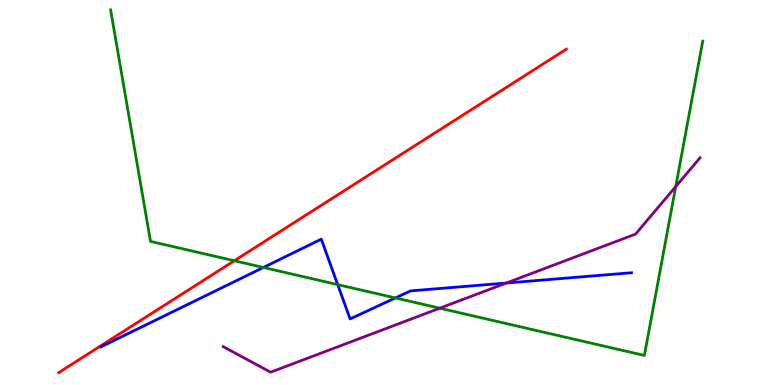[{'lines': ['blue', 'red'], 'intersections': []}, {'lines': ['green', 'red'], 'intersections': [{'x': 3.02, 'y': 3.23}]}, {'lines': ['purple', 'red'], 'intersections': []}, {'lines': ['blue', 'green'], 'intersections': [{'x': 3.4, 'y': 3.05}, {'x': 4.36, 'y': 2.61}, {'x': 5.1, 'y': 2.26}]}, {'lines': ['blue', 'purple'], 'intersections': [{'x': 6.53, 'y': 2.65}]}, {'lines': ['green', 'purple'], 'intersections': [{'x': 5.67, 'y': 1.99}, {'x': 8.72, 'y': 5.15}]}]